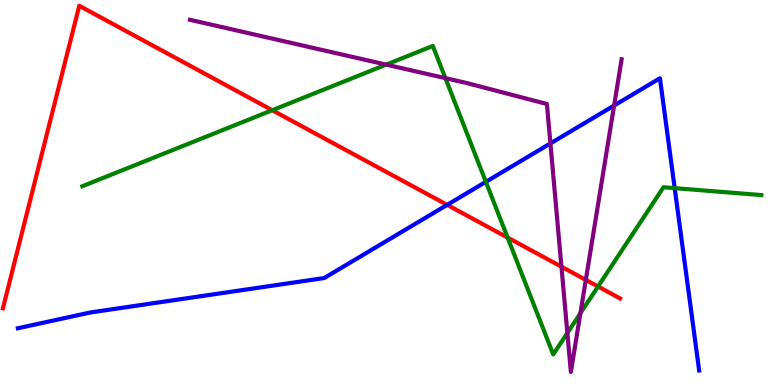[{'lines': ['blue', 'red'], 'intersections': [{'x': 5.77, 'y': 4.68}]}, {'lines': ['green', 'red'], 'intersections': [{'x': 3.51, 'y': 7.14}, {'x': 6.55, 'y': 3.83}, {'x': 7.72, 'y': 2.56}]}, {'lines': ['purple', 'red'], 'intersections': [{'x': 7.24, 'y': 3.07}, {'x': 7.56, 'y': 2.73}]}, {'lines': ['blue', 'green'], 'intersections': [{'x': 6.27, 'y': 5.28}, {'x': 8.71, 'y': 5.11}]}, {'lines': ['blue', 'purple'], 'intersections': [{'x': 7.1, 'y': 6.27}, {'x': 7.92, 'y': 7.26}]}, {'lines': ['green', 'purple'], 'intersections': [{'x': 4.98, 'y': 8.32}, {'x': 5.75, 'y': 7.97}, {'x': 7.32, 'y': 1.35}, {'x': 7.49, 'y': 1.86}]}]